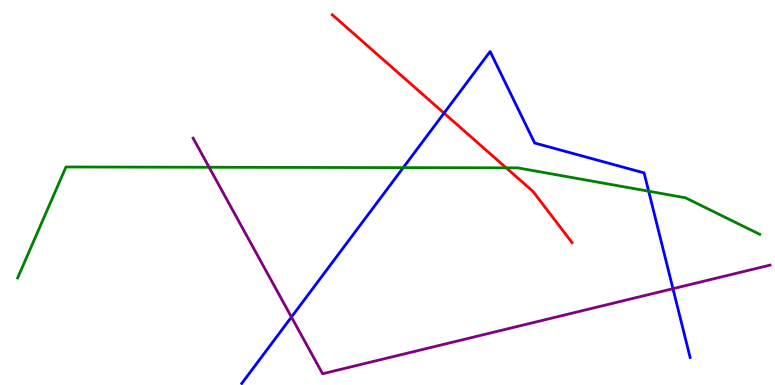[{'lines': ['blue', 'red'], 'intersections': [{'x': 5.73, 'y': 7.06}]}, {'lines': ['green', 'red'], 'intersections': [{'x': 6.53, 'y': 5.64}]}, {'lines': ['purple', 'red'], 'intersections': []}, {'lines': ['blue', 'green'], 'intersections': [{'x': 5.2, 'y': 5.65}, {'x': 8.37, 'y': 5.03}]}, {'lines': ['blue', 'purple'], 'intersections': [{'x': 3.76, 'y': 1.76}, {'x': 8.68, 'y': 2.5}]}, {'lines': ['green', 'purple'], 'intersections': [{'x': 2.7, 'y': 5.66}]}]